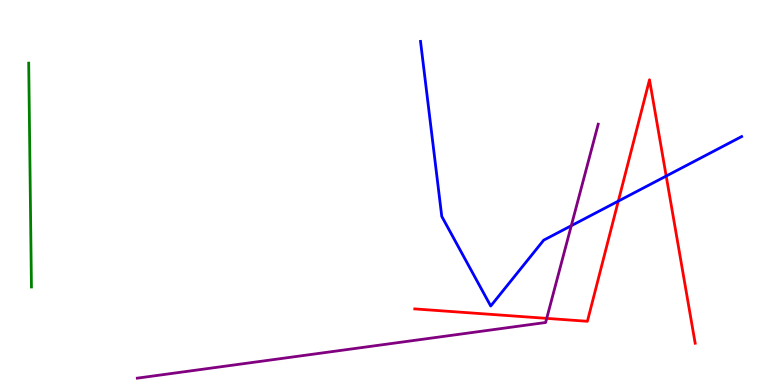[{'lines': ['blue', 'red'], 'intersections': [{'x': 7.98, 'y': 4.78}, {'x': 8.6, 'y': 5.43}]}, {'lines': ['green', 'red'], 'intersections': []}, {'lines': ['purple', 'red'], 'intersections': [{'x': 7.05, 'y': 1.73}]}, {'lines': ['blue', 'green'], 'intersections': []}, {'lines': ['blue', 'purple'], 'intersections': [{'x': 7.37, 'y': 4.14}]}, {'lines': ['green', 'purple'], 'intersections': []}]